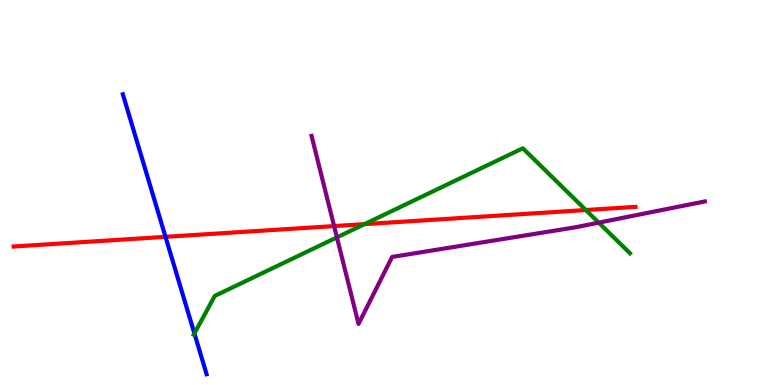[{'lines': ['blue', 'red'], 'intersections': [{'x': 2.14, 'y': 3.85}]}, {'lines': ['green', 'red'], 'intersections': [{'x': 4.7, 'y': 4.18}, {'x': 7.56, 'y': 4.54}]}, {'lines': ['purple', 'red'], 'intersections': [{'x': 4.31, 'y': 4.13}]}, {'lines': ['blue', 'green'], 'intersections': [{'x': 2.51, 'y': 1.34}]}, {'lines': ['blue', 'purple'], 'intersections': []}, {'lines': ['green', 'purple'], 'intersections': [{'x': 4.35, 'y': 3.83}, {'x': 7.73, 'y': 4.22}]}]